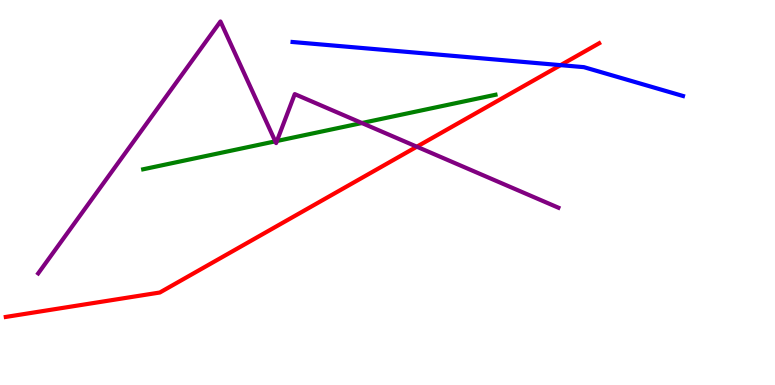[{'lines': ['blue', 'red'], 'intersections': [{'x': 7.23, 'y': 8.31}]}, {'lines': ['green', 'red'], 'intersections': []}, {'lines': ['purple', 'red'], 'intersections': [{'x': 5.38, 'y': 6.19}]}, {'lines': ['blue', 'green'], 'intersections': []}, {'lines': ['blue', 'purple'], 'intersections': []}, {'lines': ['green', 'purple'], 'intersections': [{'x': 3.55, 'y': 6.33}, {'x': 3.57, 'y': 6.34}, {'x': 4.67, 'y': 6.8}]}]